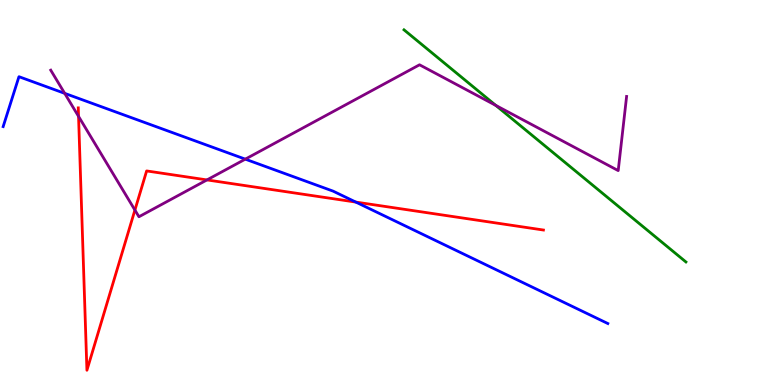[{'lines': ['blue', 'red'], 'intersections': [{'x': 4.59, 'y': 4.75}]}, {'lines': ['green', 'red'], 'intersections': []}, {'lines': ['purple', 'red'], 'intersections': [{'x': 1.01, 'y': 6.98}, {'x': 1.74, 'y': 4.54}, {'x': 2.67, 'y': 5.33}]}, {'lines': ['blue', 'green'], 'intersections': []}, {'lines': ['blue', 'purple'], 'intersections': [{'x': 0.835, 'y': 7.58}, {'x': 3.17, 'y': 5.87}]}, {'lines': ['green', 'purple'], 'intersections': [{'x': 6.4, 'y': 7.26}]}]